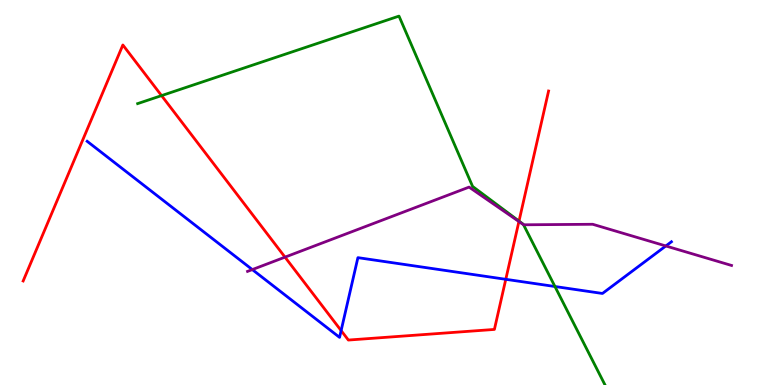[{'lines': ['blue', 'red'], 'intersections': [{'x': 4.4, 'y': 1.41}, {'x': 6.53, 'y': 2.75}]}, {'lines': ['green', 'red'], 'intersections': [{'x': 2.08, 'y': 7.52}, {'x': 6.7, 'y': 4.26}]}, {'lines': ['purple', 'red'], 'intersections': [{'x': 3.68, 'y': 3.32}, {'x': 6.7, 'y': 4.25}]}, {'lines': ['blue', 'green'], 'intersections': [{'x': 7.16, 'y': 2.56}]}, {'lines': ['blue', 'purple'], 'intersections': [{'x': 3.26, 'y': 3.0}, {'x': 8.59, 'y': 3.61}]}, {'lines': ['green', 'purple'], 'intersections': [{'x': 6.75, 'y': 4.16}]}]